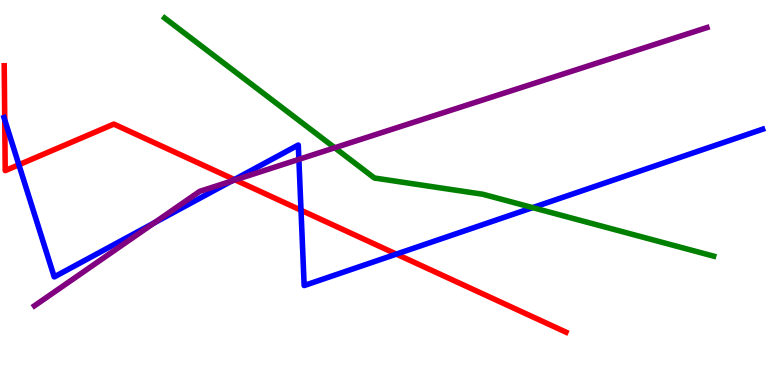[{'lines': ['blue', 'red'], 'intersections': [{'x': 0.0611, 'y': 6.89}, {'x': 0.244, 'y': 5.72}, {'x': 3.02, 'y': 5.34}, {'x': 3.88, 'y': 4.54}, {'x': 5.11, 'y': 3.4}]}, {'lines': ['green', 'red'], 'intersections': []}, {'lines': ['purple', 'red'], 'intersections': [{'x': 3.03, 'y': 5.33}]}, {'lines': ['blue', 'green'], 'intersections': [{'x': 6.87, 'y': 4.61}]}, {'lines': ['blue', 'purple'], 'intersections': [{'x': 1.99, 'y': 4.21}, {'x': 2.99, 'y': 5.3}, {'x': 3.86, 'y': 5.86}]}, {'lines': ['green', 'purple'], 'intersections': [{'x': 4.32, 'y': 6.16}]}]